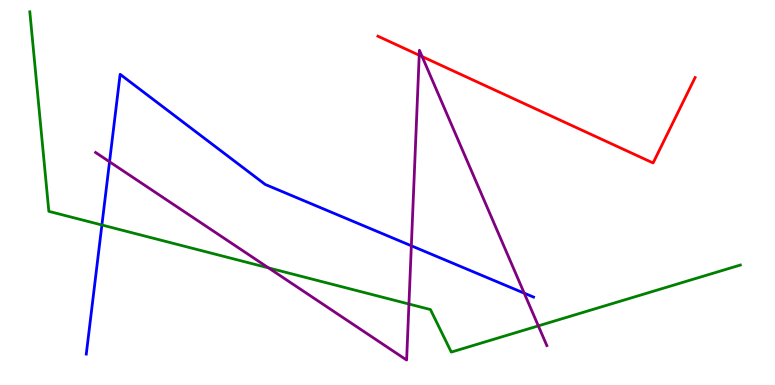[{'lines': ['blue', 'red'], 'intersections': []}, {'lines': ['green', 'red'], 'intersections': []}, {'lines': ['purple', 'red'], 'intersections': [{'x': 5.41, 'y': 8.57}, {'x': 5.45, 'y': 8.53}]}, {'lines': ['blue', 'green'], 'intersections': [{'x': 1.31, 'y': 4.16}]}, {'lines': ['blue', 'purple'], 'intersections': [{'x': 1.41, 'y': 5.8}, {'x': 5.31, 'y': 3.62}, {'x': 6.76, 'y': 2.39}]}, {'lines': ['green', 'purple'], 'intersections': [{'x': 3.46, 'y': 3.04}, {'x': 5.28, 'y': 2.1}, {'x': 6.95, 'y': 1.54}]}]